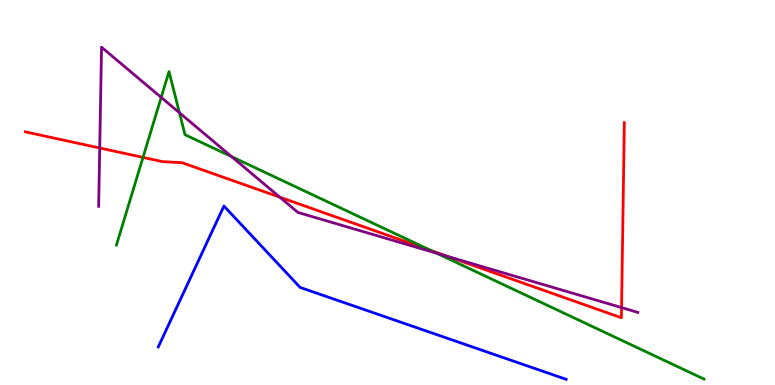[{'lines': ['blue', 'red'], 'intersections': []}, {'lines': ['green', 'red'], 'intersections': [{'x': 1.85, 'y': 5.91}, {'x': 5.56, 'y': 3.49}]}, {'lines': ['purple', 'red'], 'intersections': [{'x': 1.29, 'y': 6.16}, {'x': 3.61, 'y': 4.88}, {'x': 5.78, 'y': 3.34}, {'x': 8.02, 'y': 2.01}]}, {'lines': ['blue', 'green'], 'intersections': []}, {'lines': ['blue', 'purple'], 'intersections': []}, {'lines': ['green', 'purple'], 'intersections': [{'x': 2.08, 'y': 7.47}, {'x': 2.32, 'y': 7.07}, {'x': 2.99, 'y': 5.93}, {'x': 5.64, 'y': 3.42}]}]